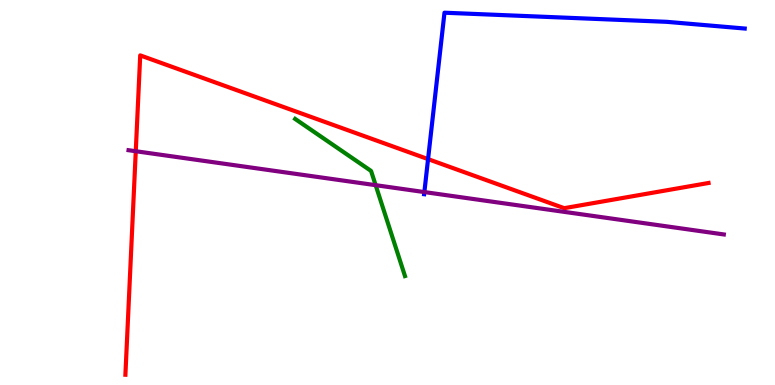[{'lines': ['blue', 'red'], 'intersections': [{'x': 5.52, 'y': 5.87}]}, {'lines': ['green', 'red'], 'intersections': []}, {'lines': ['purple', 'red'], 'intersections': [{'x': 1.75, 'y': 6.07}]}, {'lines': ['blue', 'green'], 'intersections': []}, {'lines': ['blue', 'purple'], 'intersections': [{'x': 5.48, 'y': 5.01}]}, {'lines': ['green', 'purple'], 'intersections': [{'x': 4.85, 'y': 5.19}]}]